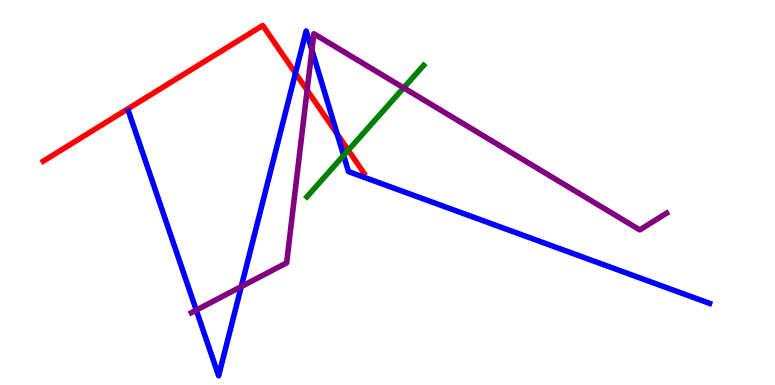[{'lines': ['blue', 'red'], 'intersections': [{'x': 3.81, 'y': 8.1}, {'x': 4.35, 'y': 6.52}]}, {'lines': ['green', 'red'], 'intersections': [{'x': 4.49, 'y': 6.1}]}, {'lines': ['purple', 'red'], 'intersections': [{'x': 3.96, 'y': 7.66}]}, {'lines': ['blue', 'green'], 'intersections': [{'x': 4.43, 'y': 5.96}]}, {'lines': ['blue', 'purple'], 'intersections': [{'x': 2.53, 'y': 1.94}, {'x': 3.11, 'y': 2.56}, {'x': 4.02, 'y': 8.7}]}, {'lines': ['green', 'purple'], 'intersections': [{'x': 5.21, 'y': 7.72}]}]